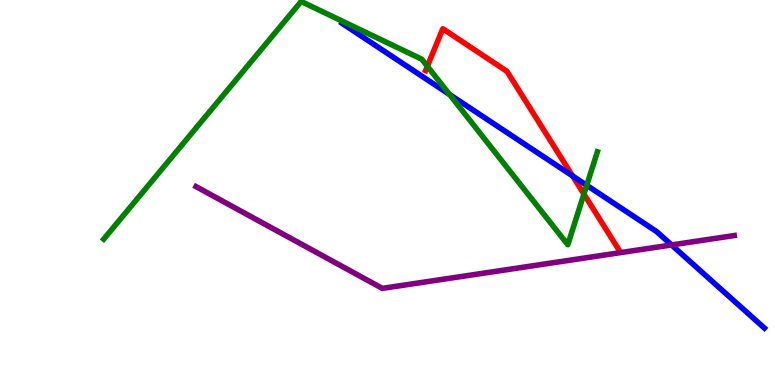[{'lines': ['blue', 'red'], 'intersections': [{'x': 7.39, 'y': 5.43}]}, {'lines': ['green', 'red'], 'intersections': [{'x': 5.51, 'y': 8.28}, {'x': 7.53, 'y': 4.96}]}, {'lines': ['purple', 'red'], 'intersections': []}, {'lines': ['blue', 'green'], 'intersections': [{'x': 5.8, 'y': 7.55}, {'x': 7.57, 'y': 5.19}]}, {'lines': ['blue', 'purple'], 'intersections': [{'x': 8.67, 'y': 3.64}]}, {'lines': ['green', 'purple'], 'intersections': []}]